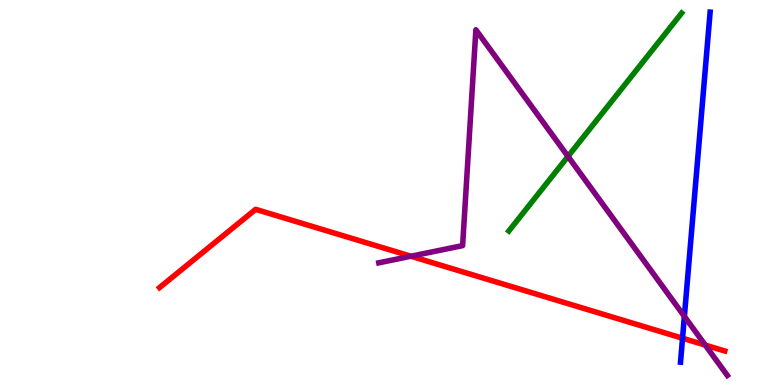[{'lines': ['blue', 'red'], 'intersections': [{'x': 8.81, 'y': 1.21}]}, {'lines': ['green', 'red'], 'intersections': []}, {'lines': ['purple', 'red'], 'intersections': [{'x': 5.3, 'y': 3.34}, {'x': 9.1, 'y': 1.04}]}, {'lines': ['blue', 'green'], 'intersections': []}, {'lines': ['blue', 'purple'], 'intersections': [{'x': 8.83, 'y': 1.78}]}, {'lines': ['green', 'purple'], 'intersections': [{'x': 7.33, 'y': 5.94}]}]